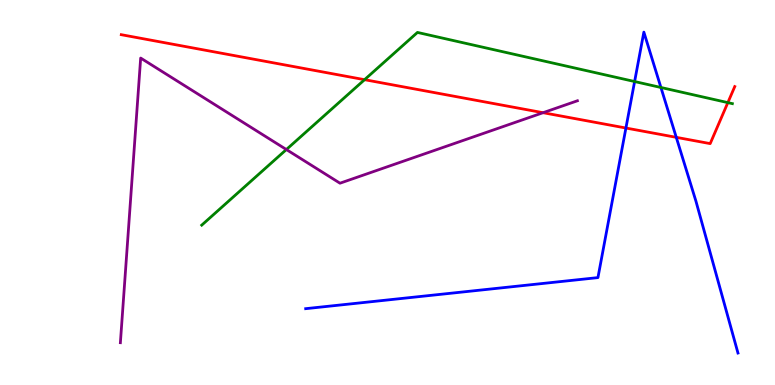[{'lines': ['blue', 'red'], 'intersections': [{'x': 8.08, 'y': 6.67}, {'x': 8.73, 'y': 6.43}]}, {'lines': ['green', 'red'], 'intersections': [{'x': 4.7, 'y': 7.93}, {'x': 9.39, 'y': 7.33}]}, {'lines': ['purple', 'red'], 'intersections': [{'x': 7.01, 'y': 7.07}]}, {'lines': ['blue', 'green'], 'intersections': [{'x': 8.19, 'y': 7.88}, {'x': 8.53, 'y': 7.73}]}, {'lines': ['blue', 'purple'], 'intersections': []}, {'lines': ['green', 'purple'], 'intersections': [{'x': 3.7, 'y': 6.12}]}]